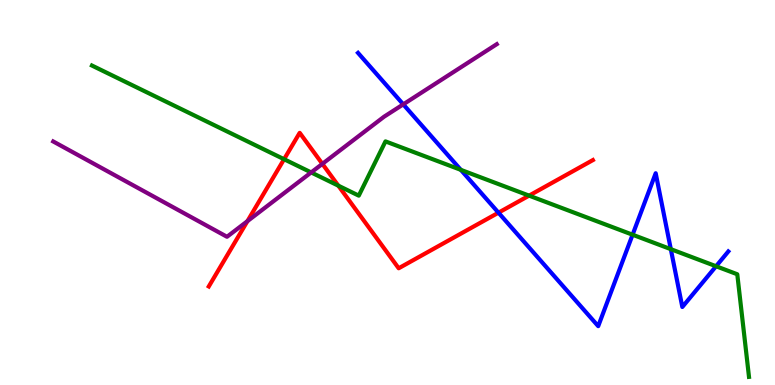[{'lines': ['blue', 'red'], 'intersections': [{'x': 6.43, 'y': 4.48}]}, {'lines': ['green', 'red'], 'intersections': [{'x': 3.67, 'y': 5.86}, {'x': 4.37, 'y': 5.18}, {'x': 6.83, 'y': 4.92}]}, {'lines': ['purple', 'red'], 'intersections': [{'x': 3.19, 'y': 4.26}, {'x': 4.16, 'y': 5.74}]}, {'lines': ['blue', 'green'], 'intersections': [{'x': 5.95, 'y': 5.59}, {'x': 8.16, 'y': 3.9}, {'x': 8.66, 'y': 3.53}, {'x': 9.24, 'y': 3.08}]}, {'lines': ['blue', 'purple'], 'intersections': [{'x': 5.2, 'y': 7.29}]}, {'lines': ['green', 'purple'], 'intersections': [{'x': 4.02, 'y': 5.52}]}]